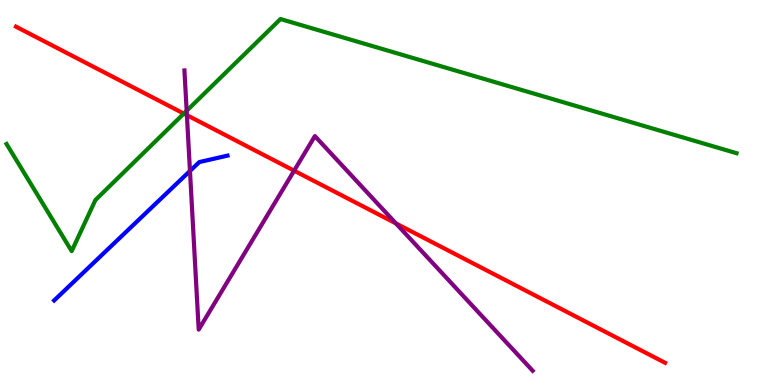[{'lines': ['blue', 'red'], 'intersections': []}, {'lines': ['green', 'red'], 'intersections': [{'x': 2.37, 'y': 7.05}]}, {'lines': ['purple', 'red'], 'intersections': [{'x': 2.41, 'y': 7.01}, {'x': 3.8, 'y': 5.57}, {'x': 5.11, 'y': 4.2}]}, {'lines': ['blue', 'green'], 'intersections': []}, {'lines': ['blue', 'purple'], 'intersections': [{'x': 2.45, 'y': 5.56}]}, {'lines': ['green', 'purple'], 'intersections': [{'x': 2.41, 'y': 7.12}]}]